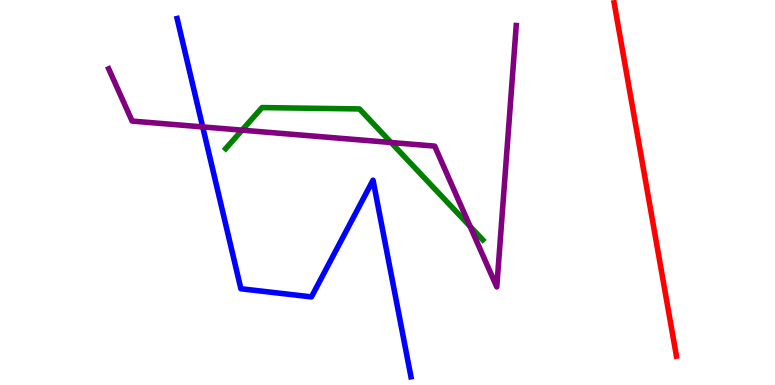[{'lines': ['blue', 'red'], 'intersections': []}, {'lines': ['green', 'red'], 'intersections': []}, {'lines': ['purple', 'red'], 'intersections': []}, {'lines': ['blue', 'green'], 'intersections': []}, {'lines': ['blue', 'purple'], 'intersections': [{'x': 2.62, 'y': 6.7}]}, {'lines': ['green', 'purple'], 'intersections': [{'x': 3.12, 'y': 6.62}, {'x': 5.05, 'y': 6.3}, {'x': 6.07, 'y': 4.12}]}]